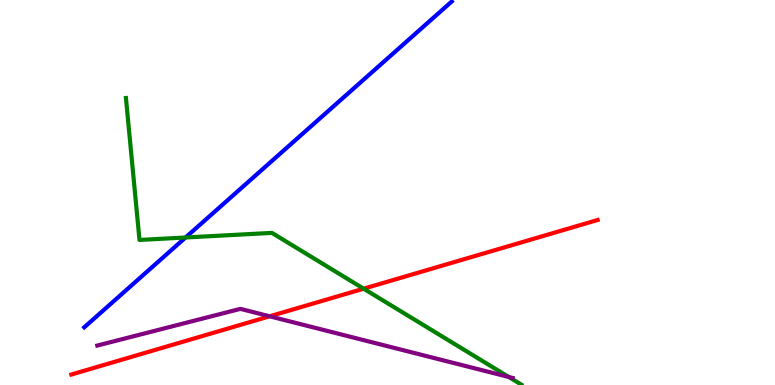[{'lines': ['blue', 'red'], 'intersections': []}, {'lines': ['green', 'red'], 'intersections': [{'x': 4.69, 'y': 2.5}]}, {'lines': ['purple', 'red'], 'intersections': [{'x': 3.48, 'y': 1.78}]}, {'lines': ['blue', 'green'], 'intersections': [{'x': 2.39, 'y': 3.83}]}, {'lines': ['blue', 'purple'], 'intersections': []}, {'lines': ['green', 'purple'], 'intersections': [{'x': 6.56, 'y': 0.208}]}]